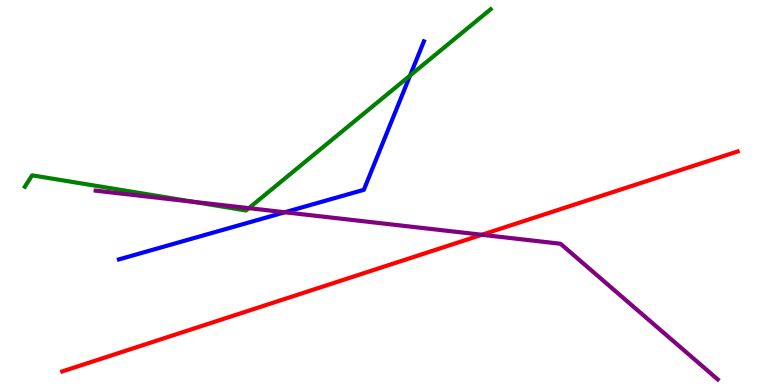[{'lines': ['blue', 'red'], 'intersections': []}, {'lines': ['green', 'red'], 'intersections': []}, {'lines': ['purple', 'red'], 'intersections': [{'x': 6.22, 'y': 3.9}]}, {'lines': ['blue', 'green'], 'intersections': [{'x': 5.29, 'y': 8.04}]}, {'lines': ['blue', 'purple'], 'intersections': [{'x': 3.68, 'y': 4.49}]}, {'lines': ['green', 'purple'], 'intersections': [{'x': 2.49, 'y': 4.76}, {'x': 3.21, 'y': 4.59}]}]